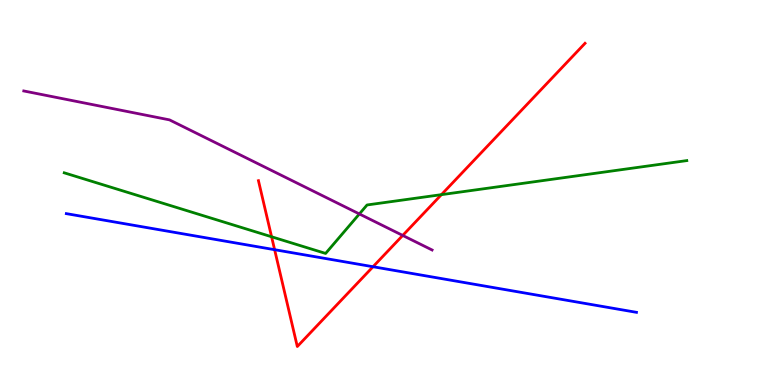[{'lines': ['blue', 'red'], 'intersections': [{'x': 3.54, 'y': 3.51}, {'x': 4.81, 'y': 3.07}]}, {'lines': ['green', 'red'], 'intersections': [{'x': 3.5, 'y': 3.85}, {'x': 5.7, 'y': 4.94}]}, {'lines': ['purple', 'red'], 'intersections': [{'x': 5.2, 'y': 3.88}]}, {'lines': ['blue', 'green'], 'intersections': []}, {'lines': ['blue', 'purple'], 'intersections': []}, {'lines': ['green', 'purple'], 'intersections': [{'x': 4.64, 'y': 4.44}]}]